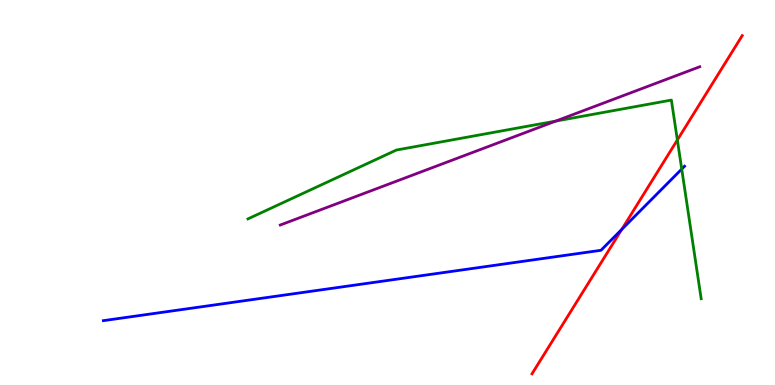[{'lines': ['blue', 'red'], 'intersections': [{'x': 8.02, 'y': 4.04}]}, {'lines': ['green', 'red'], 'intersections': [{'x': 8.74, 'y': 6.36}]}, {'lines': ['purple', 'red'], 'intersections': []}, {'lines': ['blue', 'green'], 'intersections': [{'x': 8.8, 'y': 5.61}]}, {'lines': ['blue', 'purple'], 'intersections': []}, {'lines': ['green', 'purple'], 'intersections': [{'x': 7.17, 'y': 6.85}]}]